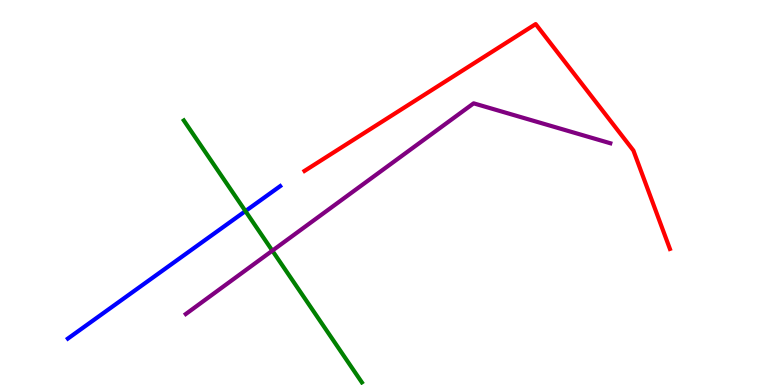[{'lines': ['blue', 'red'], 'intersections': []}, {'lines': ['green', 'red'], 'intersections': []}, {'lines': ['purple', 'red'], 'intersections': []}, {'lines': ['blue', 'green'], 'intersections': [{'x': 3.17, 'y': 4.52}]}, {'lines': ['blue', 'purple'], 'intersections': []}, {'lines': ['green', 'purple'], 'intersections': [{'x': 3.51, 'y': 3.49}]}]